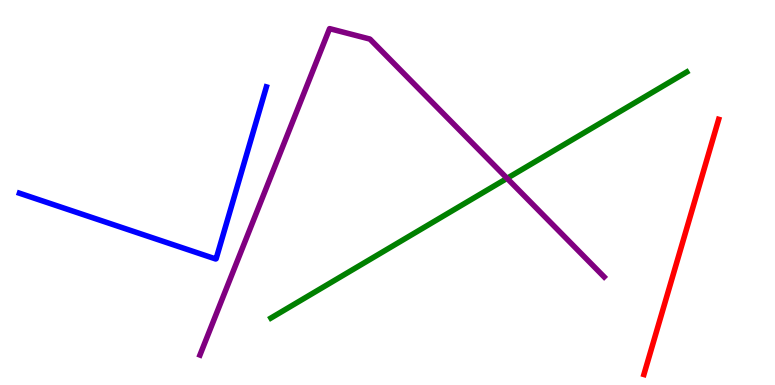[{'lines': ['blue', 'red'], 'intersections': []}, {'lines': ['green', 'red'], 'intersections': []}, {'lines': ['purple', 'red'], 'intersections': []}, {'lines': ['blue', 'green'], 'intersections': []}, {'lines': ['blue', 'purple'], 'intersections': []}, {'lines': ['green', 'purple'], 'intersections': [{'x': 6.54, 'y': 5.37}]}]